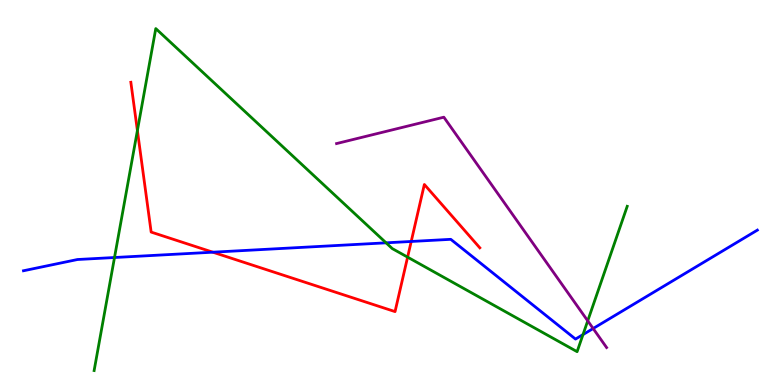[{'lines': ['blue', 'red'], 'intersections': [{'x': 2.75, 'y': 3.45}, {'x': 5.31, 'y': 3.73}]}, {'lines': ['green', 'red'], 'intersections': [{'x': 1.77, 'y': 6.61}, {'x': 5.26, 'y': 3.32}]}, {'lines': ['purple', 'red'], 'intersections': []}, {'lines': ['blue', 'green'], 'intersections': [{'x': 1.48, 'y': 3.31}, {'x': 4.98, 'y': 3.69}, {'x': 7.52, 'y': 1.31}]}, {'lines': ['blue', 'purple'], 'intersections': [{'x': 7.65, 'y': 1.47}]}, {'lines': ['green', 'purple'], 'intersections': [{'x': 7.58, 'y': 1.67}]}]